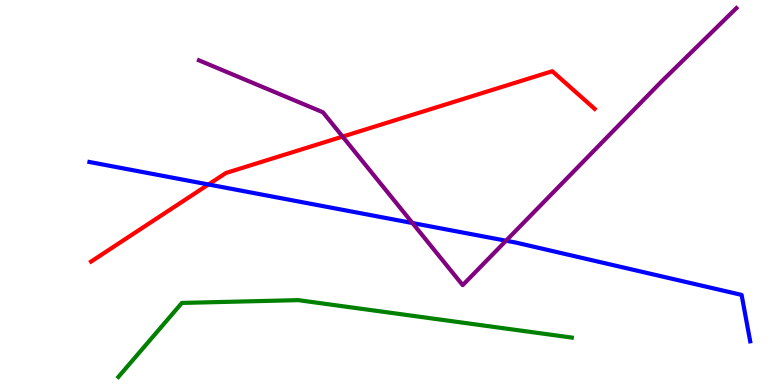[{'lines': ['blue', 'red'], 'intersections': [{'x': 2.69, 'y': 5.21}]}, {'lines': ['green', 'red'], 'intersections': []}, {'lines': ['purple', 'red'], 'intersections': [{'x': 4.42, 'y': 6.45}]}, {'lines': ['blue', 'green'], 'intersections': []}, {'lines': ['blue', 'purple'], 'intersections': [{'x': 5.32, 'y': 4.21}, {'x': 6.53, 'y': 3.75}]}, {'lines': ['green', 'purple'], 'intersections': []}]